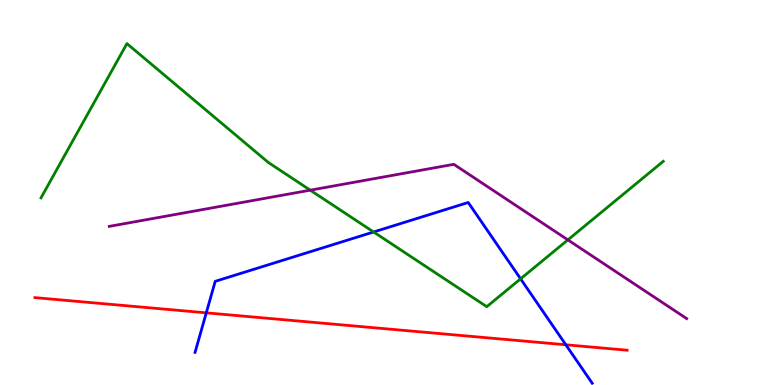[{'lines': ['blue', 'red'], 'intersections': [{'x': 2.66, 'y': 1.87}, {'x': 7.3, 'y': 1.04}]}, {'lines': ['green', 'red'], 'intersections': []}, {'lines': ['purple', 'red'], 'intersections': []}, {'lines': ['blue', 'green'], 'intersections': [{'x': 4.82, 'y': 3.97}, {'x': 6.72, 'y': 2.76}]}, {'lines': ['blue', 'purple'], 'intersections': []}, {'lines': ['green', 'purple'], 'intersections': [{'x': 4.0, 'y': 5.06}, {'x': 7.33, 'y': 3.77}]}]